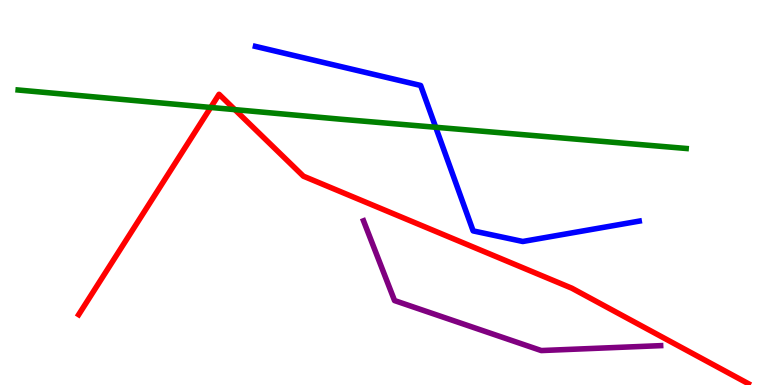[{'lines': ['blue', 'red'], 'intersections': []}, {'lines': ['green', 'red'], 'intersections': [{'x': 2.72, 'y': 7.21}, {'x': 3.03, 'y': 7.15}]}, {'lines': ['purple', 'red'], 'intersections': []}, {'lines': ['blue', 'green'], 'intersections': [{'x': 5.62, 'y': 6.69}]}, {'lines': ['blue', 'purple'], 'intersections': []}, {'lines': ['green', 'purple'], 'intersections': []}]